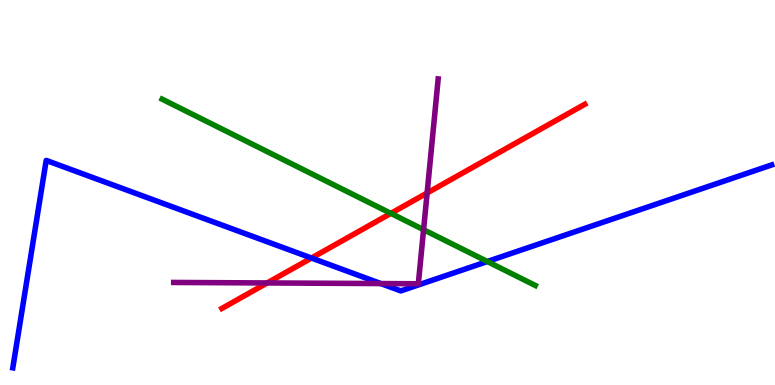[{'lines': ['blue', 'red'], 'intersections': [{'x': 4.02, 'y': 3.3}]}, {'lines': ['green', 'red'], 'intersections': [{'x': 5.04, 'y': 4.46}]}, {'lines': ['purple', 'red'], 'intersections': [{'x': 3.45, 'y': 2.65}, {'x': 5.51, 'y': 4.99}]}, {'lines': ['blue', 'green'], 'intersections': [{'x': 6.29, 'y': 3.21}]}, {'lines': ['blue', 'purple'], 'intersections': [{'x': 4.91, 'y': 2.63}]}, {'lines': ['green', 'purple'], 'intersections': [{'x': 5.47, 'y': 4.03}]}]